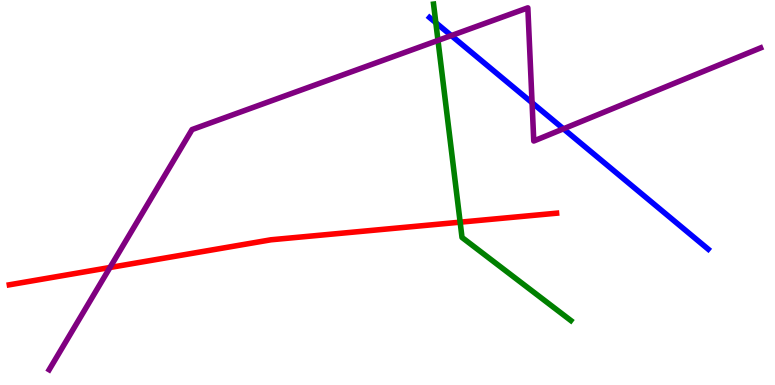[{'lines': ['blue', 'red'], 'intersections': []}, {'lines': ['green', 'red'], 'intersections': [{'x': 5.94, 'y': 4.23}]}, {'lines': ['purple', 'red'], 'intersections': [{'x': 1.42, 'y': 3.05}]}, {'lines': ['blue', 'green'], 'intersections': [{'x': 5.62, 'y': 9.41}]}, {'lines': ['blue', 'purple'], 'intersections': [{'x': 5.82, 'y': 9.08}, {'x': 6.87, 'y': 7.33}, {'x': 7.27, 'y': 6.65}]}, {'lines': ['green', 'purple'], 'intersections': [{'x': 5.65, 'y': 8.95}]}]